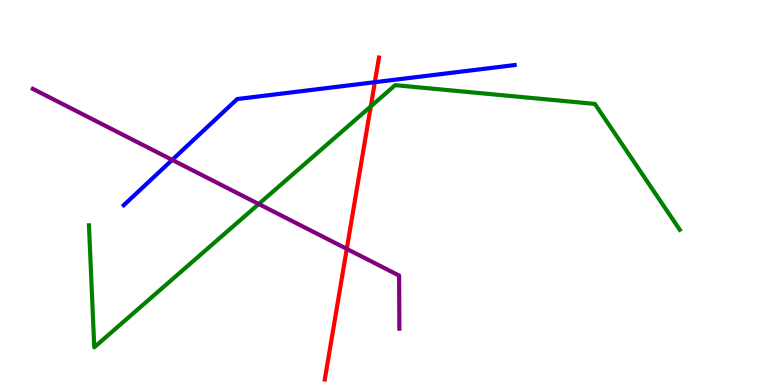[{'lines': ['blue', 'red'], 'intersections': [{'x': 4.84, 'y': 7.87}]}, {'lines': ['green', 'red'], 'intersections': [{'x': 4.78, 'y': 7.24}]}, {'lines': ['purple', 'red'], 'intersections': [{'x': 4.47, 'y': 3.54}]}, {'lines': ['blue', 'green'], 'intersections': []}, {'lines': ['blue', 'purple'], 'intersections': [{'x': 2.22, 'y': 5.85}]}, {'lines': ['green', 'purple'], 'intersections': [{'x': 3.34, 'y': 4.7}]}]